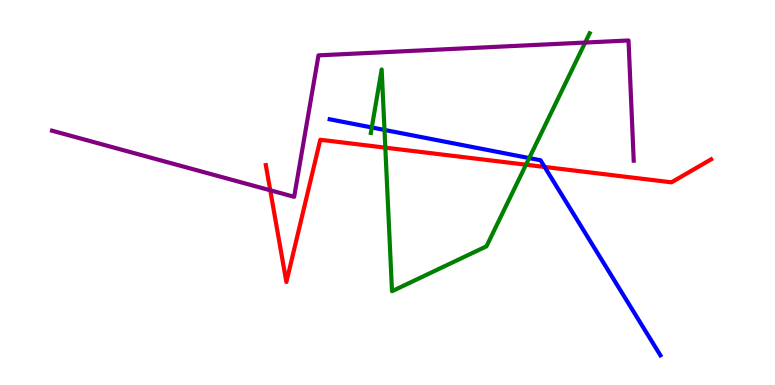[{'lines': ['blue', 'red'], 'intersections': [{'x': 7.03, 'y': 5.66}]}, {'lines': ['green', 'red'], 'intersections': [{'x': 4.97, 'y': 6.16}, {'x': 6.79, 'y': 5.72}]}, {'lines': ['purple', 'red'], 'intersections': [{'x': 3.49, 'y': 5.06}]}, {'lines': ['blue', 'green'], 'intersections': [{'x': 4.8, 'y': 6.69}, {'x': 4.96, 'y': 6.63}, {'x': 6.83, 'y': 5.89}]}, {'lines': ['blue', 'purple'], 'intersections': []}, {'lines': ['green', 'purple'], 'intersections': [{'x': 7.55, 'y': 8.89}]}]